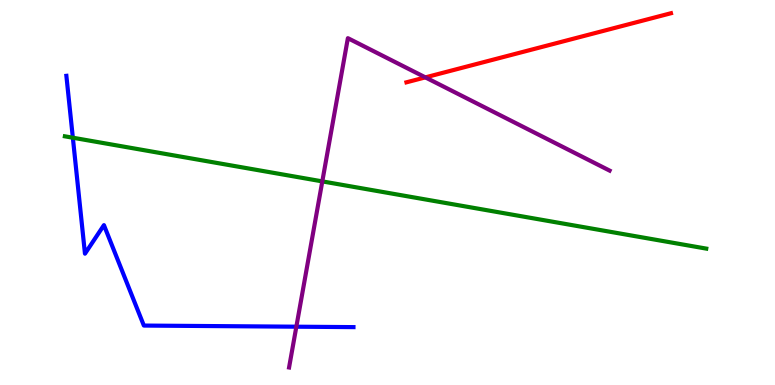[{'lines': ['blue', 'red'], 'intersections': []}, {'lines': ['green', 'red'], 'intersections': []}, {'lines': ['purple', 'red'], 'intersections': [{'x': 5.49, 'y': 7.99}]}, {'lines': ['blue', 'green'], 'intersections': [{'x': 0.94, 'y': 6.42}]}, {'lines': ['blue', 'purple'], 'intersections': [{'x': 3.82, 'y': 1.51}]}, {'lines': ['green', 'purple'], 'intersections': [{'x': 4.16, 'y': 5.29}]}]